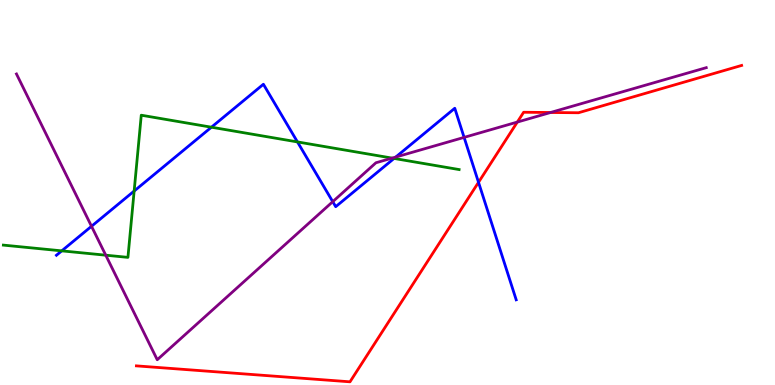[{'lines': ['blue', 'red'], 'intersections': [{'x': 6.17, 'y': 5.26}]}, {'lines': ['green', 'red'], 'intersections': []}, {'lines': ['purple', 'red'], 'intersections': [{'x': 6.68, 'y': 6.83}, {'x': 7.1, 'y': 7.08}]}, {'lines': ['blue', 'green'], 'intersections': [{'x': 0.797, 'y': 3.48}, {'x': 1.73, 'y': 5.04}, {'x': 2.73, 'y': 6.7}, {'x': 3.84, 'y': 6.31}, {'x': 5.08, 'y': 5.88}]}, {'lines': ['blue', 'purple'], 'intersections': [{'x': 1.18, 'y': 4.12}, {'x': 4.29, 'y': 4.76}, {'x': 5.11, 'y': 5.92}, {'x': 5.99, 'y': 6.43}]}, {'lines': ['green', 'purple'], 'intersections': [{'x': 1.36, 'y': 3.37}, {'x': 5.06, 'y': 5.89}]}]